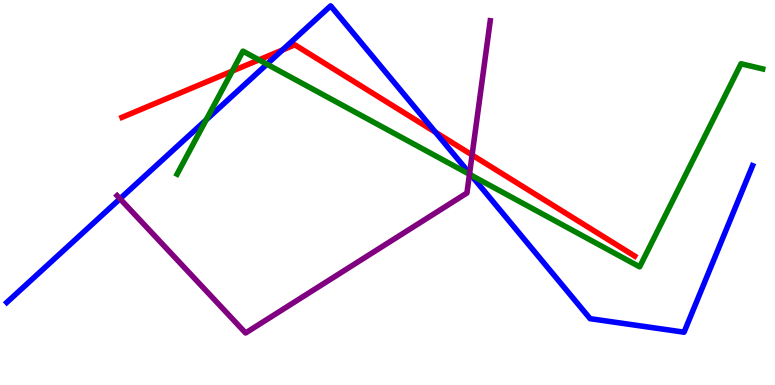[{'lines': ['blue', 'red'], 'intersections': [{'x': 3.64, 'y': 8.7}, {'x': 5.62, 'y': 6.57}]}, {'lines': ['green', 'red'], 'intersections': [{'x': 3.0, 'y': 8.15}, {'x': 3.34, 'y': 8.45}]}, {'lines': ['purple', 'red'], 'intersections': [{'x': 6.09, 'y': 5.97}]}, {'lines': ['blue', 'green'], 'intersections': [{'x': 2.66, 'y': 6.89}, {'x': 3.44, 'y': 8.33}, {'x': 6.08, 'y': 5.45}]}, {'lines': ['blue', 'purple'], 'intersections': [{'x': 1.55, 'y': 4.84}, {'x': 6.06, 'y': 5.5}]}, {'lines': ['green', 'purple'], 'intersections': [{'x': 6.06, 'y': 5.47}]}]